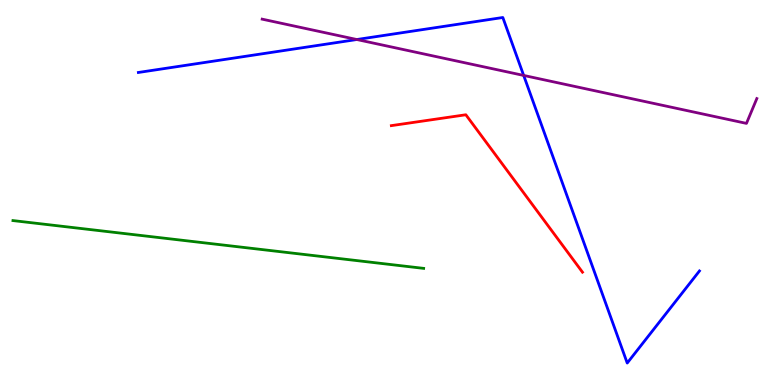[{'lines': ['blue', 'red'], 'intersections': []}, {'lines': ['green', 'red'], 'intersections': []}, {'lines': ['purple', 'red'], 'intersections': []}, {'lines': ['blue', 'green'], 'intersections': []}, {'lines': ['blue', 'purple'], 'intersections': [{'x': 4.6, 'y': 8.97}, {'x': 6.76, 'y': 8.04}]}, {'lines': ['green', 'purple'], 'intersections': []}]